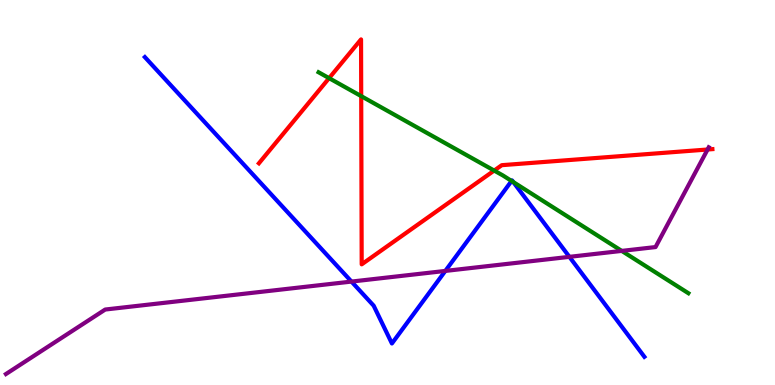[{'lines': ['blue', 'red'], 'intersections': []}, {'lines': ['green', 'red'], 'intersections': [{'x': 4.25, 'y': 7.97}, {'x': 4.66, 'y': 7.5}, {'x': 6.38, 'y': 5.57}]}, {'lines': ['purple', 'red'], 'intersections': [{'x': 9.13, 'y': 6.12}]}, {'lines': ['blue', 'green'], 'intersections': [{'x': 6.6, 'y': 5.3}, {'x': 6.62, 'y': 5.27}]}, {'lines': ['blue', 'purple'], 'intersections': [{'x': 4.54, 'y': 2.69}, {'x': 5.75, 'y': 2.96}, {'x': 7.35, 'y': 3.33}]}, {'lines': ['green', 'purple'], 'intersections': [{'x': 8.02, 'y': 3.48}]}]